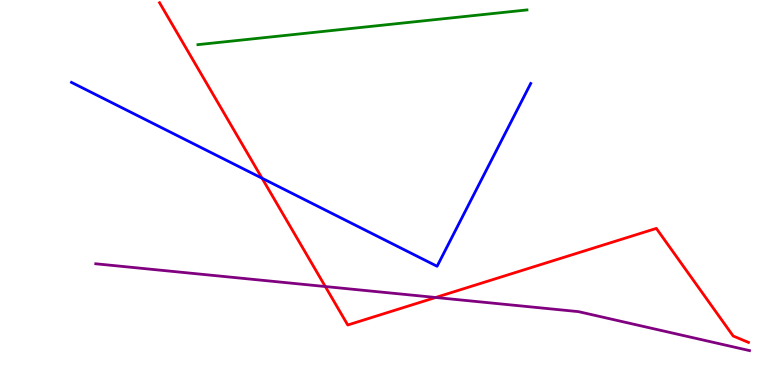[{'lines': ['blue', 'red'], 'intersections': [{'x': 3.38, 'y': 5.37}]}, {'lines': ['green', 'red'], 'intersections': []}, {'lines': ['purple', 'red'], 'intersections': [{'x': 4.2, 'y': 2.56}, {'x': 5.62, 'y': 2.27}]}, {'lines': ['blue', 'green'], 'intersections': []}, {'lines': ['blue', 'purple'], 'intersections': []}, {'lines': ['green', 'purple'], 'intersections': []}]